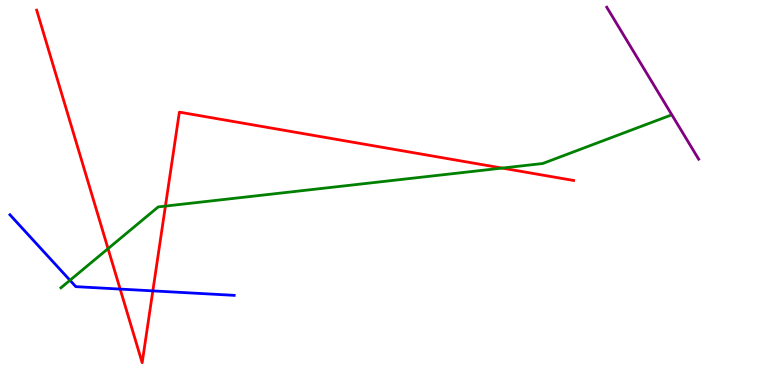[{'lines': ['blue', 'red'], 'intersections': [{'x': 1.55, 'y': 2.49}, {'x': 1.97, 'y': 2.44}]}, {'lines': ['green', 'red'], 'intersections': [{'x': 1.39, 'y': 3.54}, {'x': 2.13, 'y': 4.65}, {'x': 6.48, 'y': 5.63}]}, {'lines': ['purple', 'red'], 'intersections': []}, {'lines': ['blue', 'green'], 'intersections': [{'x': 0.903, 'y': 2.72}]}, {'lines': ['blue', 'purple'], 'intersections': []}, {'lines': ['green', 'purple'], 'intersections': []}]